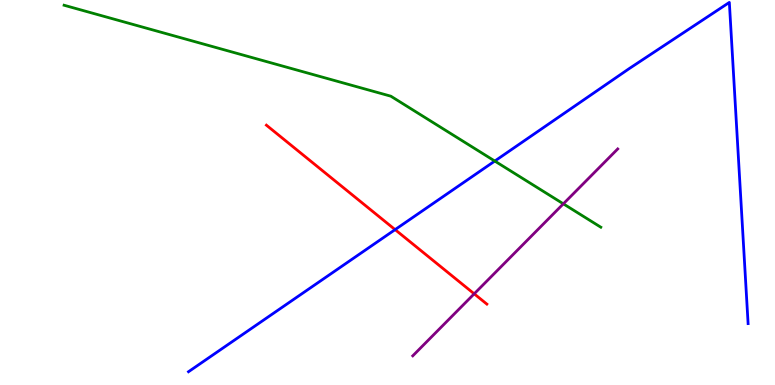[{'lines': ['blue', 'red'], 'intersections': [{'x': 5.1, 'y': 4.04}]}, {'lines': ['green', 'red'], 'intersections': []}, {'lines': ['purple', 'red'], 'intersections': [{'x': 6.12, 'y': 2.37}]}, {'lines': ['blue', 'green'], 'intersections': [{'x': 6.38, 'y': 5.82}]}, {'lines': ['blue', 'purple'], 'intersections': []}, {'lines': ['green', 'purple'], 'intersections': [{'x': 7.27, 'y': 4.71}]}]